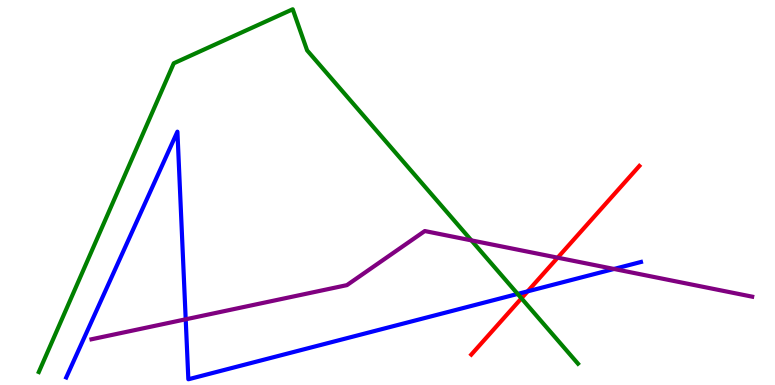[{'lines': ['blue', 'red'], 'intersections': [{'x': 6.81, 'y': 2.43}]}, {'lines': ['green', 'red'], 'intersections': [{'x': 6.73, 'y': 2.25}]}, {'lines': ['purple', 'red'], 'intersections': [{'x': 7.2, 'y': 3.31}]}, {'lines': ['blue', 'green'], 'intersections': [{'x': 6.68, 'y': 2.37}]}, {'lines': ['blue', 'purple'], 'intersections': [{'x': 2.4, 'y': 1.71}, {'x': 7.92, 'y': 3.01}]}, {'lines': ['green', 'purple'], 'intersections': [{'x': 6.08, 'y': 3.76}]}]